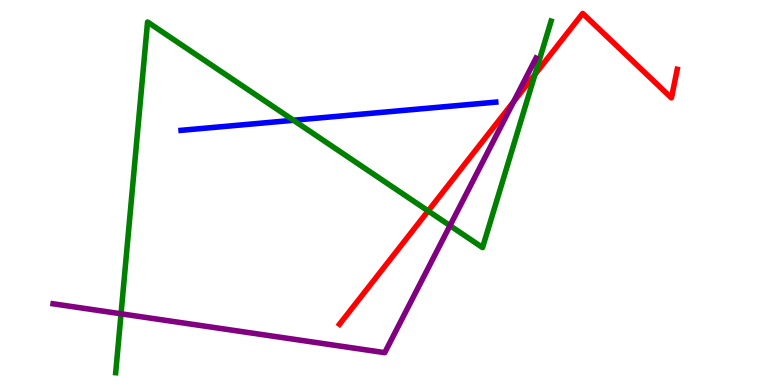[{'lines': ['blue', 'red'], 'intersections': []}, {'lines': ['green', 'red'], 'intersections': [{'x': 5.52, 'y': 4.52}, {'x': 6.9, 'y': 8.07}]}, {'lines': ['purple', 'red'], 'intersections': [{'x': 6.63, 'y': 7.36}]}, {'lines': ['blue', 'green'], 'intersections': [{'x': 3.79, 'y': 6.88}]}, {'lines': ['blue', 'purple'], 'intersections': []}, {'lines': ['green', 'purple'], 'intersections': [{'x': 1.56, 'y': 1.85}, {'x': 5.81, 'y': 4.14}]}]